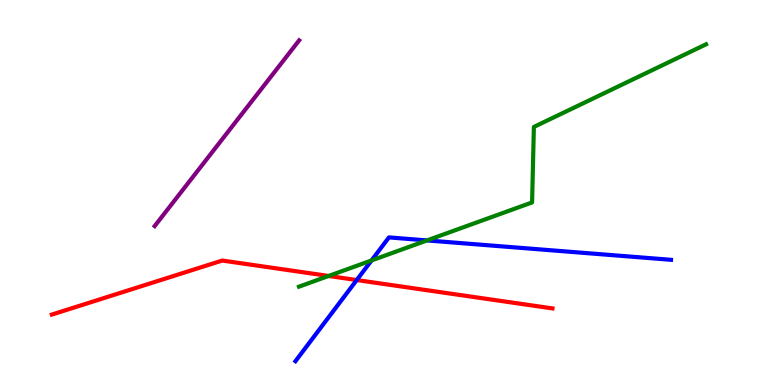[{'lines': ['blue', 'red'], 'intersections': [{'x': 4.6, 'y': 2.73}]}, {'lines': ['green', 'red'], 'intersections': [{'x': 4.24, 'y': 2.83}]}, {'lines': ['purple', 'red'], 'intersections': []}, {'lines': ['blue', 'green'], 'intersections': [{'x': 4.79, 'y': 3.23}, {'x': 5.51, 'y': 3.76}]}, {'lines': ['blue', 'purple'], 'intersections': []}, {'lines': ['green', 'purple'], 'intersections': []}]